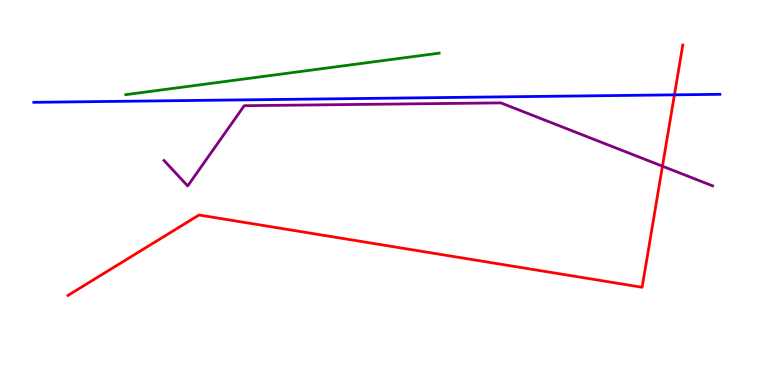[{'lines': ['blue', 'red'], 'intersections': [{'x': 8.7, 'y': 7.54}]}, {'lines': ['green', 'red'], 'intersections': []}, {'lines': ['purple', 'red'], 'intersections': [{'x': 8.55, 'y': 5.68}]}, {'lines': ['blue', 'green'], 'intersections': []}, {'lines': ['blue', 'purple'], 'intersections': []}, {'lines': ['green', 'purple'], 'intersections': []}]